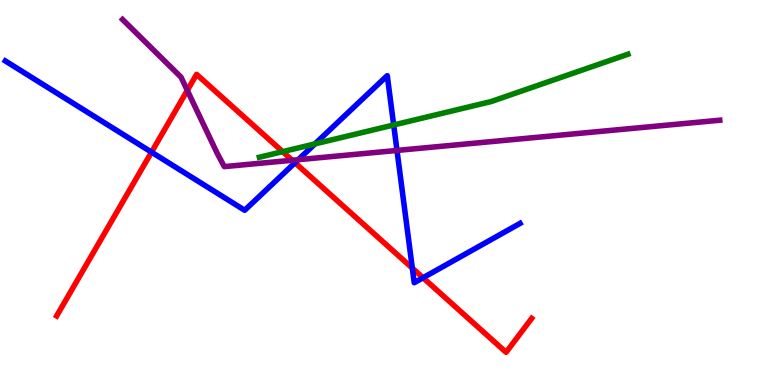[{'lines': ['blue', 'red'], 'intersections': [{'x': 1.96, 'y': 6.05}, {'x': 3.81, 'y': 5.77}, {'x': 5.32, 'y': 3.04}, {'x': 5.46, 'y': 2.79}]}, {'lines': ['green', 'red'], 'intersections': [{'x': 3.65, 'y': 6.06}]}, {'lines': ['purple', 'red'], 'intersections': [{'x': 2.42, 'y': 7.65}, {'x': 3.77, 'y': 5.84}]}, {'lines': ['blue', 'green'], 'intersections': [{'x': 4.06, 'y': 6.26}, {'x': 5.08, 'y': 6.75}]}, {'lines': ['blue', 'purple'], 'intersections': [{'x': 3.85, 'y': 5.85}, {'x': 5.12, 'y': 6.09}]}, {'lines': ['green', 'purple'], 'intersections': []}]